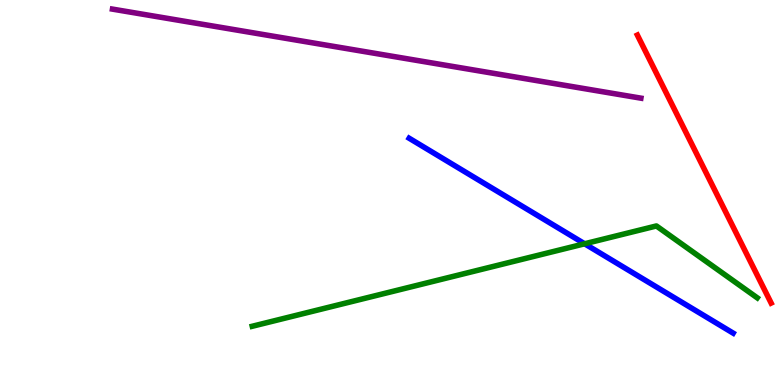[{'lines': ['blue', 'red'], 'intersections': []}, {'lines': ['green', 'red'], 'intersections': []}, {'lines': ['purple', 'red'], 'intersections': []}, {'lines': ['blue', 'green'], 'intersections': [{'x': 7.54, 'y': 3.67}]}, {'lines': ['blue', 'purple'], 'intersections': []}, {'lines': ['green', 'purple'], 'intersections': []}]